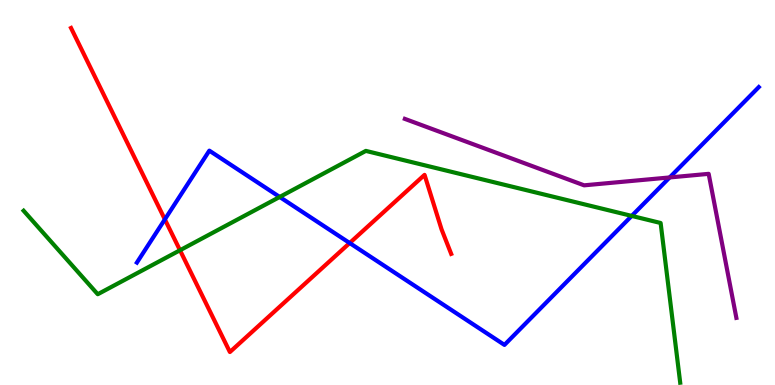[{'lines': ['blue', 'red'], 'intersections': [{'x': 2.13, 'y': 4.3}, {'x': 4.51, 'y': 3.69}]}, {'lines': ['green', 'red'], 'intersections': [{'x': 2.32, 'y': 3.5}]}, {'lines': ['purple', 'red'], 'intersections': []}, {'lines': ['blue', 'green'], 'intersections': [{'x': 3.61, 'y': 4.88}, {'x': 8.15, 'y': 4.39}]}, {'lines': ['blue', 'purple'], 'intersections': [{'x': 8.64, 'y': 5.39}]}, {'lines': ['green', 'purple'], 'intersections': []}]